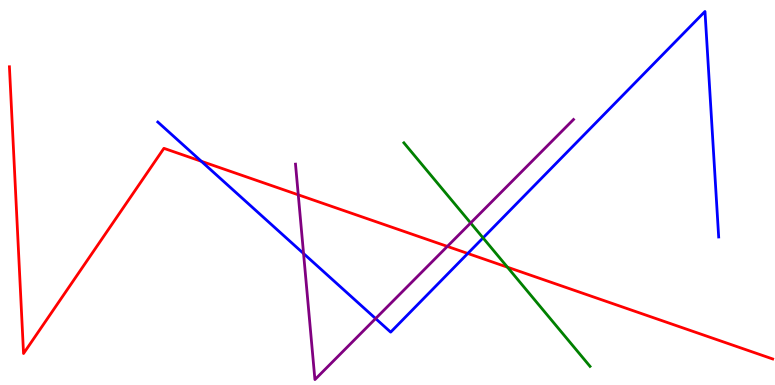[{'lines': ['blue', 'red'], 'intersections': [{'x': 2.6, 'y': 5.81}, {'x': 6.04, 'y': 3.42}]}, {'lines': ['green', 'red'], 'intersections': [{'x': 6.55, 'y': 3.06}]}, {'lines': ['purple', 'red'], 'intersections': [{'x': 3.85, 'y': 4.94}, {'x': 5.77, 'y': 3.6}]}, {'lines': ['blue', 'green'], 'intersections': [{'x': 6.23, 'y': 3.82}]}, {'lines': ['blue', 'purple'], 'intersections': [{'x': 3.92, 'y': 3.41}, {'x': 4.85, 'y': 1.73}]}, {'lines': ['green', 'purple'], 'intersections': [{'x': 6.07, 'y': 4.21}]}]